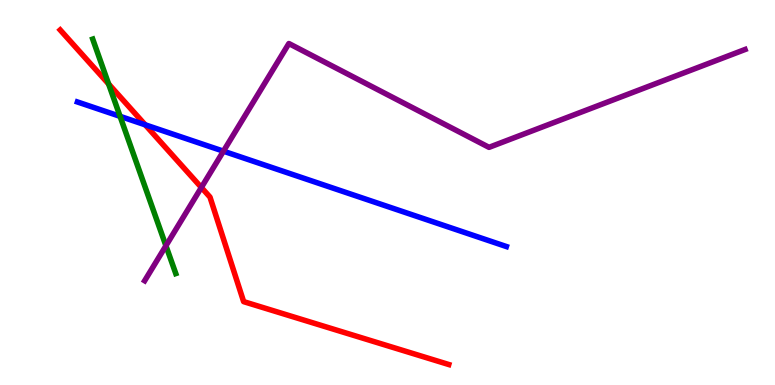[{'lines': ['blue', 'red'], 'intersections': [{'x': 1.87, 'y': 6.76}]}, {'lines': ['green', 'red'], 'intersections': [{'x': 1.4, 'y': 7.82}]}, {'lines': ['purple', 'red'], 'intersections': [{'x': 2.6, 'y': 5.13}]}, {'lines': ['blue', 'green'], 'intersections': [{'x': 1.55, 'y': 6.98}]}, {'lines': ['blue', 'purple'], 'intersections': [{'x': 2.88, 'y': 6.07}]}, {'lines': ['green', 'purple'], 'intersections': [{'x': 2.14, 'y': 3.62}]}]